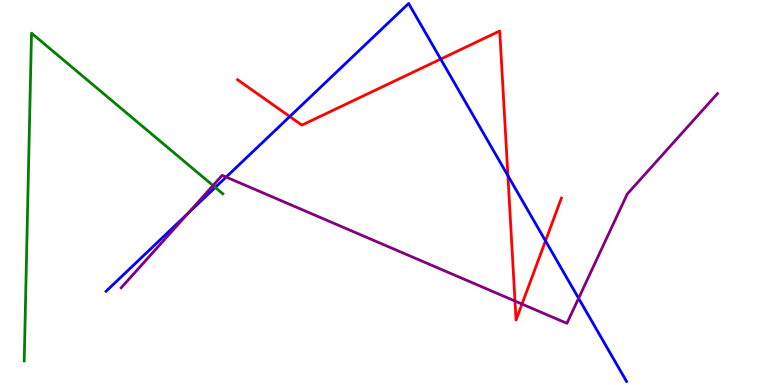[{'lines': ['blue', 'red'], 'intersections': [{'x': 3.74, 'y': 6.97}, {'x': 5.69, 'y': 8.47}, {'x': 6.55, 'y': 5.44}, {'x': 7.04, 'y': 3.74}]}, {'lines': ['green', 'red'], 'intersections': []}, {'lines': ['purple', 'red'], 'intersections': [{'x': 6.64, 'y': 2.18}, {'x': 6.74, 'y': 2.1}]}, {'lines': ['blue', 'green'], 'intersections': [{'x': 2.78, 'y': 5.13}]}, {'lines': ['blue', 'purple'], 'intersections': [{'x': 2.43, 'y': 4.46}, {'x': 2.92, 'y': 5.4}, {'x': 7.47, 'y': 2.25}]}, {'lines': ['green', 'purple'], 'intersections': [{'x': 2.75, 'y': 5.18}]}]